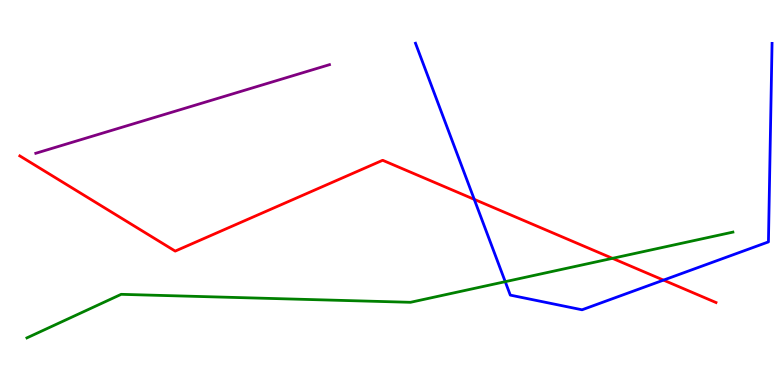[{'lines': ['blue', 'red'], 'intersections': [{'x': 6.12, 'y': 4.82}, {'x': 8.56, 'y': 2.72}]}, {'lines': ['green', 'red'], 'intersections': [{'x': 7.9, 'y': 3.29}]}, {'lines': ['purple', 'red'], 'intersections': []}, {'lines': ['blue', 'green'], 'intersections': [{'x': 6.52, 'y': 2.68}]}, {'lines': ['blue', 'purple'], 'intersections': []}, {'lines': ['green', 'purple'], 'intersections': []}]